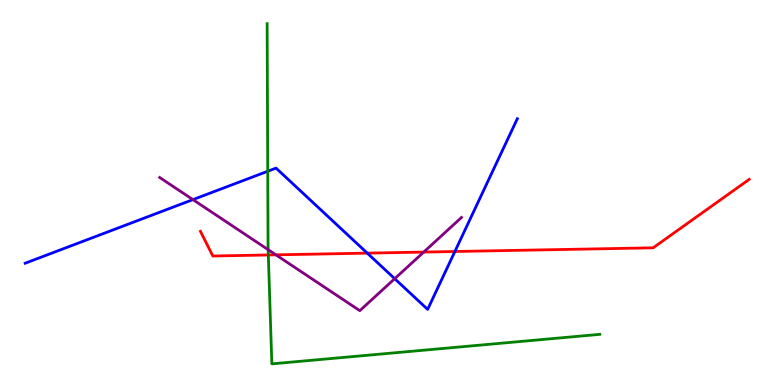[{'lines': ['blue', 'red'], 'intersections': [{'x': 4.74, 'y': 3.43}, {'x': 5.87, 'y': 3.47}]}, {'lines': ['green', 'red'], 'intersections': [{'x': 3.46, 'y': 3.38}]}, {'lines': ['purple', 'red'], 'intersections': [{'x': 3.56, 'y': 3.38}, {'x': 5.47, 'y': 3.45}]}, {'lines': ['blue', 'green'], 'intersections': [{'x': 3.45, 'y': 5.55}]}, {'lines': ['blue', 'purple'], 'intersections': [{'x': 2.49, 'y': 4.82}, {'x': 5.09, 'y': 2.76}]}, {'lines': ['green', 'purple'], 'intersections': [{'x': 3.46, 'y': 3.51}]}]